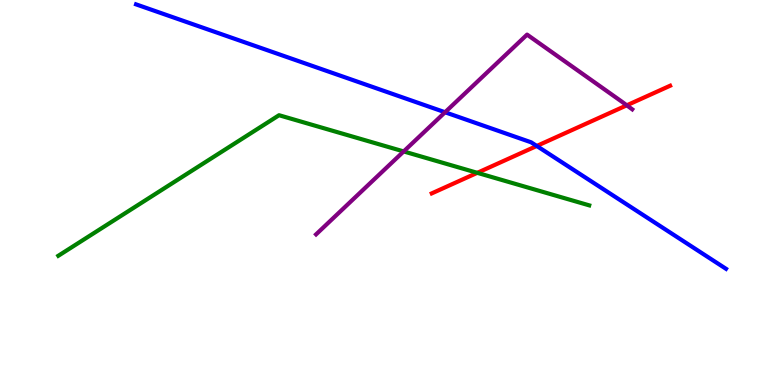[{'lines': ['blue', 'red'], 'intersections': [{'x': 6.93, 'y': 6.21}]}, {'lines': ['green', 'red'], 'intersections': [{'x': 6.16, 'y': 5.51}]}, {'lines': ['purple', 'red'], 'intersections': [{'x': 8.09, 'y': 7.26}]}, {'lines': ['blue', 'green'], 'intersections': []}, {'lines': ['blue', 'purple'], 'intersections': [{'x': 5.74, 'y': 7.08}]}, {'lines': ['green', 'purple'], 'intersections': [{'x': 5.21, 'y': 6.07}]}]